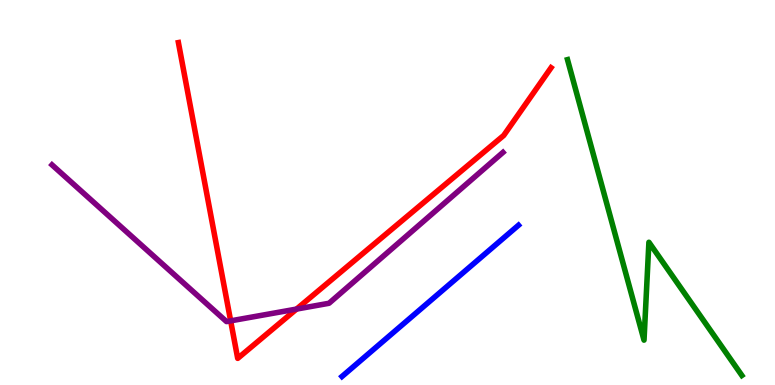[{'lines': ['blue', 'red'], 'intersections': []}, {'lines': ['green', 'red'], 'intersections': []}, {'lines': ['purple', 'red'], 'intersections': [{'x': 2.98, 'y': 1.67}, {'x': 3.83, 'y': 1.97}]}, {'lines': ['blue', 'green'], 'intersections': []}, {'lines': ['blue', 'purple'], 'intersections': []}, {'lines': ['green', 'purple'], 'intersections': []}]